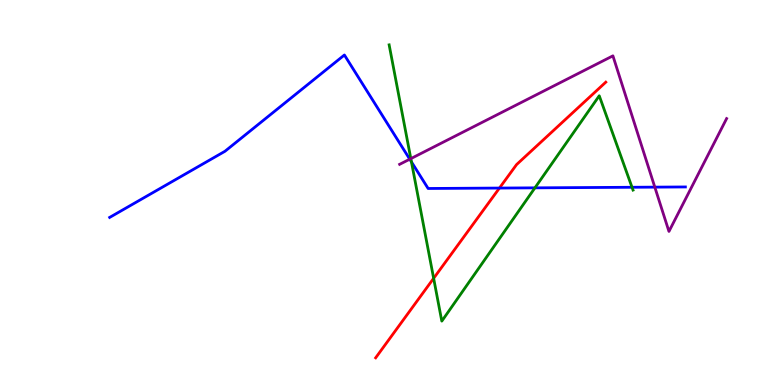[{'lines': ['blue', 'red'], 'intersections': [{'x': 6.44, 'y': 5.12}]}, {'lines': ['green', 'red'], 'intersections': [{'x': 5.6, 'y': 2.77}]}, {'lines': ['purple', 'red'], 'intersections': []}, {'lines': ['blue', 'green'], 'intersections': [{'x': 5.31, 'y': 5.79}, {'x': 6.9, 'y': 5.12}, {'x': 8.16, 'y': 5.14}]}, {'lines': ['blue', 'purple'], 'intersections': [{'x': 5.29, 'y': 5.87}, {'x': 8.45, 'y': 5.14}]}, {'lines': ['green', 'purple'], 'intersections': [{'x': 5.3, 'y': 5.88}]}]